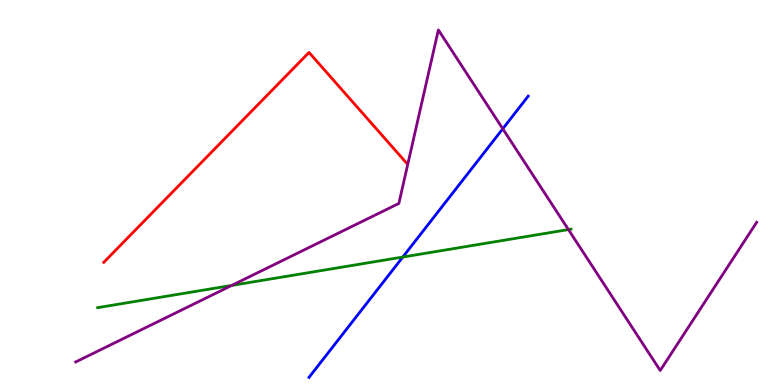[{'lines': ['blue', 'red'], 'intersections': []}, {'lines': ['green', 'red'], 'intersections': []}, {'lines': ['purple', 'red'], 'intersections': []}, {'lines': ['blue', 'green'], 'intersections': [{'x': 5.2, 'y': 3.32}]}, {'lines': ['blue', 'purple'], 'intersections': [{'x': 6.49, 'y': 6.65}]}, {'lines': ['green', 'purple'], 'intersections': [{'x': 2.99, 'y': 2.59}, {'x': 7.33, 'y': 4.04}]}]